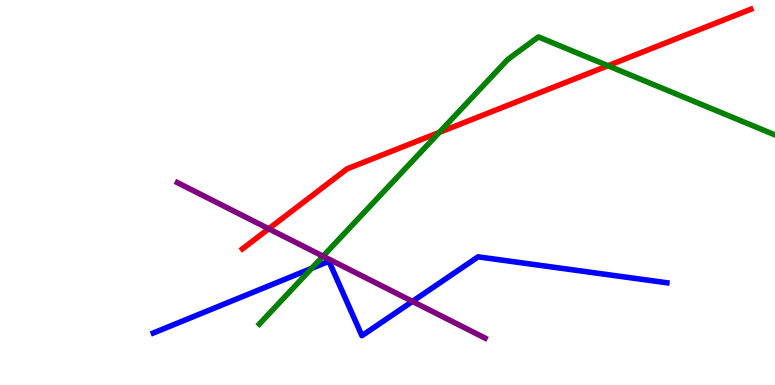[{'lines': ['blue', 'red'], 'intersections': []}, {'lines': ['green', 'red'], 'intersections': [{'x': 5.67, 'y': 6.56}, {'x': 7.84, 'y': 8.29}]}, {'lines': ['purple', 'red'], 'intersections': [{'x': 3.47, 'y': 4.06}]}, {'lines': ['blue', 'green'], 'intersections': [{'x': 4.02, 'y': 3.03}]}, {'lines': ['blue', 'purple'], 'intersections': [{'x': 5.32, 'y': 2.17}]}, {'lines': ['green', 'purple'], 'intersections': [{'x': 4.17, 'y': 3.35}]}]